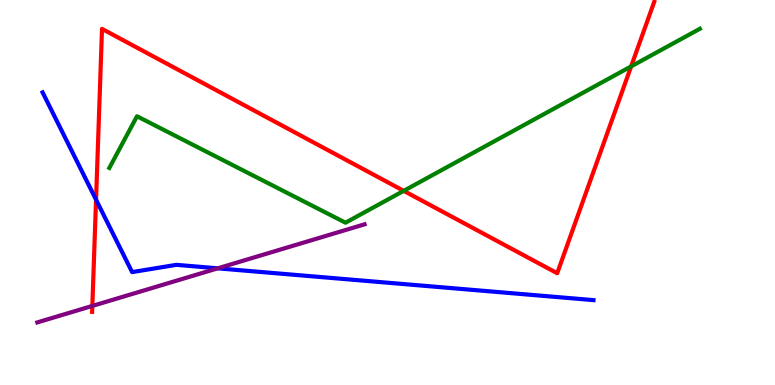[{'lines': ['blue', 'red'], 'intersections': [{'x': 1.24, 'y': 4.81}]}, {'lines': ['green', 'red'], 'intersections': [{'x': 5.21, 'y': 5.04}, {'x': 8.14, 'y': 8.28}]}, {'lines': ['purple', 'red'], 'intersections': [{'x': 1.19, 'y': 2.05}]}, {'lines': ['blue', 'green'], 'intersections': []}, {'lines': ['blue', 'purple'], 'intersections': [{'x': 2.81, 'y': 3.03}]}, {'lines': ['green', 'purple'], 'intersections': []}]